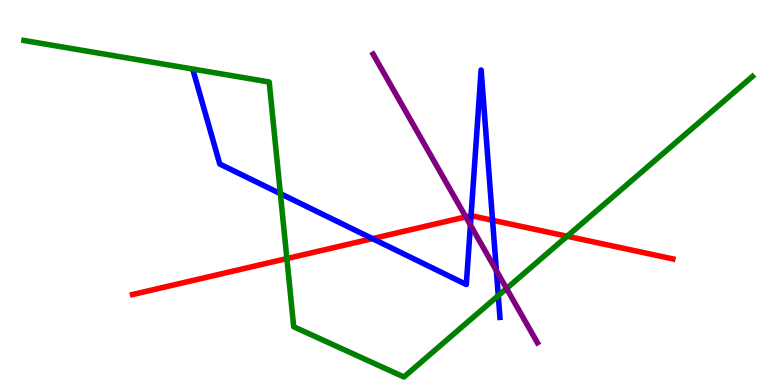[{'lines': ['blue', 'red'], 'intersections': [{'x': 4.81, 'y': 3.8}, {'x': 6.08, 'y': 4.4}, {'x': 6.36, 'y': 4.28}]}, {'lines': ['green', 'red'], 'intersections': [{'x': 3.7, 'y': 3.28}, {'x': 7.32, 'y': 3.86}]}, {'lines': ['purple', 'red'], 'intersections': [{'x': 6.01, 'y': 4.37}]}, {'lines': ['blue', 'green'], 'intersections': [{'x': 3.62, 'y': 4.97}, {'x': 6.43, 'y': 2.32}]}, {'lines': ['blue', 'purple'], 'intersections': [{'x': 6.07, 'y': 4.16}, {'x': 6.4, 'y': 2.97}]}, {'lines': ['green', 'purple'], 'intersections': [{'x': 6.54, 'y': 2.51}]}]